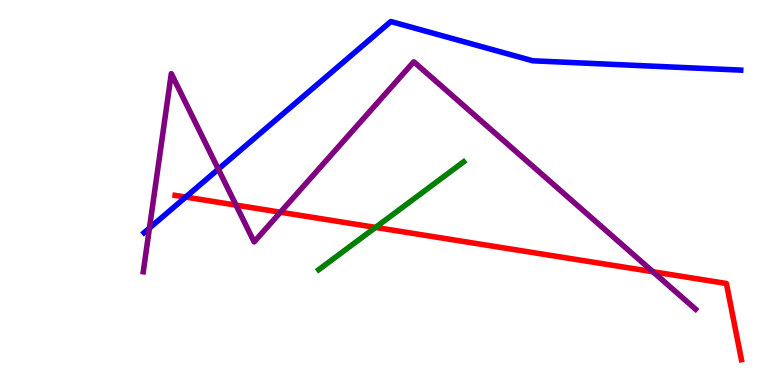[{'lines': ['blue', 'red'], 'intersections': [{'x': 2.4, 'y': 4.88}]}, {'lines': ['green', 'red'], 'intersections': [{'x': 4.85, 'y': 4.09}]}, {'lines': ['purple', 'red'], 'intersections': [{'x': 3.05, 'y': 4.67}, {'x': 3.62, 'y': 4.49}, {'x': 8.42, 'y': 2.94}]}, {'lines': ['blue', 'green'], 'intersections': []}, {'lines': ['blue', 'purple'], 'intersections': [{'x': 1.93, 'y': 4.08}, {'x': 2.82, 'y': 5.61}]}, {'lines': ['green', 'purple'], 'intersections': []}]